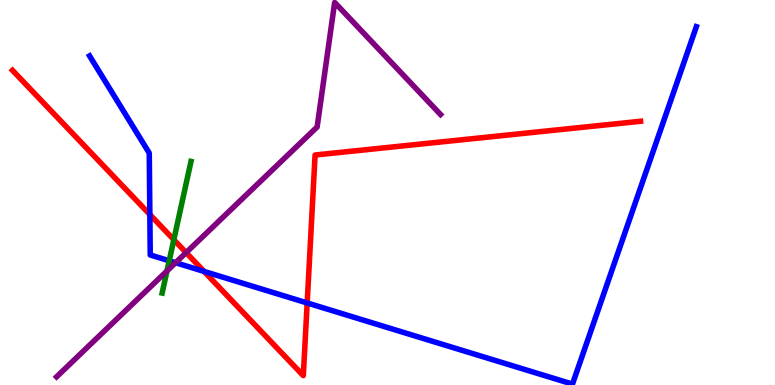[{'lines': ['blue', 'red'], 'intersections': [{'x': 1.93, 'y': 4.43}, {'x': 2.63, 'y': 2.95}, {'x': 3.96, 'y': 2.13}]}, {'lines': ['green', 'red'], 'intersections': [{'x': 2.24, 'y': 3.77}]}, {'lines': ['purple', 'red'], 'intersections': [{'x': 2.4, 'y': 3.44}]}, {'lines': ['blue', 'green'], 'intersections': [{'x': 2.18, 'y': 3.23}]}, {'lines': ['blue', 'purple'], 'intersections': [{'x': 2.27, 'y': 3.18}]}, {'lines': ['green', 'purple'], 'intersections': [{'x': 2.15, 'y': 2.96}]}]